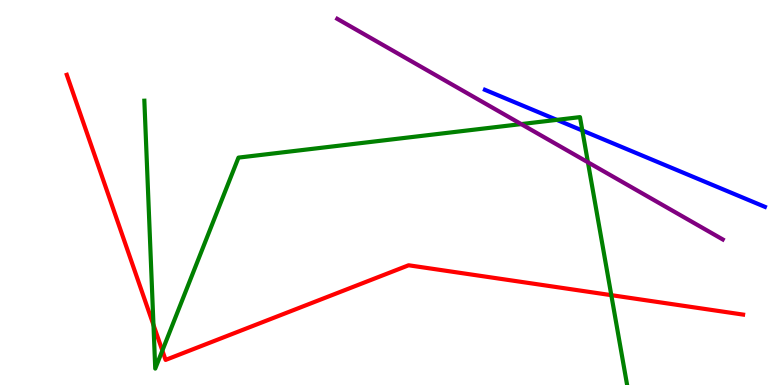[{'lines': ['blue', 'red'], 'intersections': []}, {'lines': ['green', 'red'], 'intersections': [{'x': 1.98, 'y': 1.56}, {'x': 2.09, 'y': 0.894}, {'x': 7.89, 'y': 2.33}]}, {'lines': ['purple', 'red'], 'intersections': []}, {'lines': ['blue', 'green'], 'intersections': [{'x': 7.19, 'y': 6.89}, {'x': 7.51, 'y': 6.61}]}, {'lines': ['blue', 'purple'], 'intersections': []}, {'lines': ['green', 'purple'], 'intersections': [{'x': 6.73, 'y': 6.78}, {'x': 7.59, 'y': 5.78}]}]